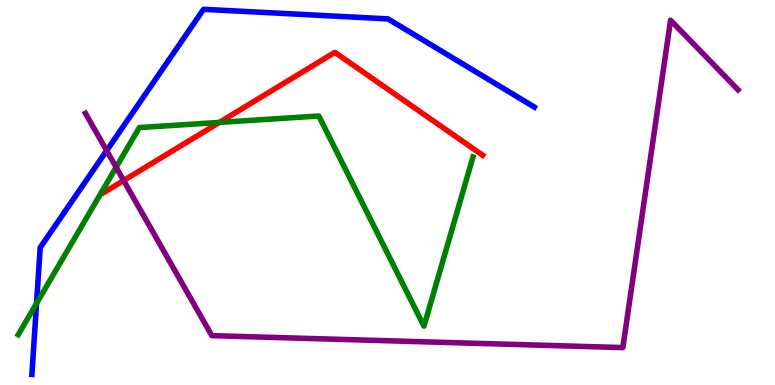[{'lines': ['blue', 'red'], 'intersections': []}, {'lines': ['green', 'red'], 'intersections': [{'x': 2.83, 'y': 6.82}]}, {'lines': ['purple', 'red'], 'intersections': [{'x': 1.6, 'y': 5.31}]}, {'lines': ['blue', 'green'], 'intersections': [{'x': 0.472, 'y': 2.12}]}, {'lines': ['blue', 'purple'], 'intersections': [{'x': 1.38, 'y': 6.09}]}, {'lines': ['green', 'purple'], 'intersections': [{'x': 1.5, 'y': 5.66}]}]